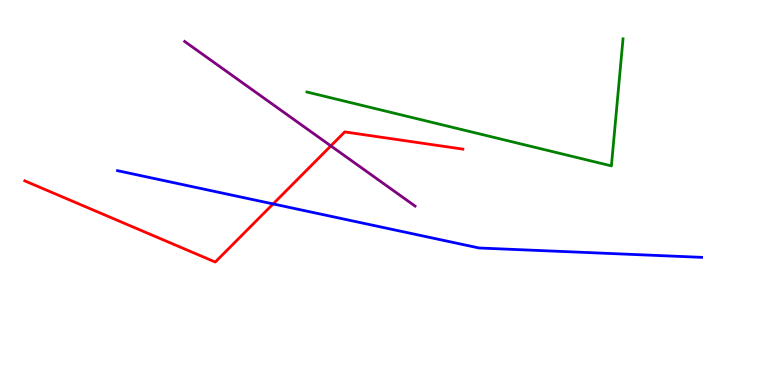[{'lines': ['blue', 'red'], 'intersections': [{'x': 3.52, 'y': 4.7}]}, {'lines': ['green', 'red'], 'intersections': []}, {'lines': ['purple', 'red'], 'intersections': [{'x': 4.27, 'y': 6.21}]}, {'lines': ['blue', 'green'], 'intersections': []}, {'lines': ['blue', 'purple'], 'intersections': []}, {'lines': ['green', 'purple'], 'intersections': []}]